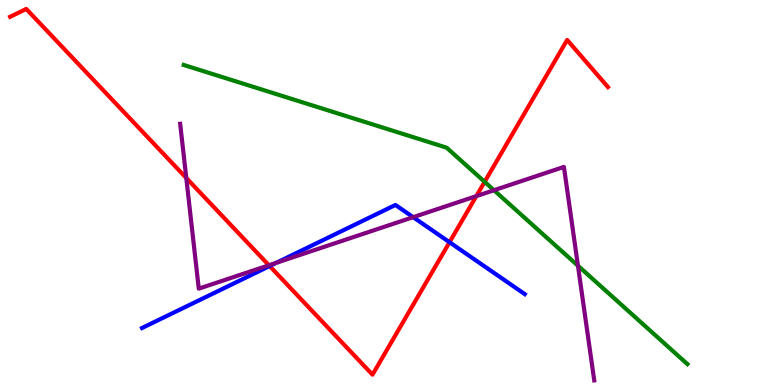[{'lines': ['blue', 'red'], 'intersections': [{'x': 3.48, 'y': 3.09}, {'x': 5.8, 'y': 3.71}]}, {'lines': ['green', 'red'], 'intersections': [{'x': 6.25, 'y': 5.28}]}, {'lines': ['purple', 'red'], 'intersections': [{'x': 2.4, 'y': 5.38}, {'x': 3.47, 'y': 3.11}, {'x': 6.15, 'y': 4.91}]}, {'lines': ['blue', 'green'], 'intersections': []}, {'lines': ['blue', 'purple'], 'intersections': [{'x': 3.56, 'y': 3.17}, {'x': 5.33, 'y': 4.36}]}, {'lines': ['green', 'purple'], 'intersections': [{'x': 6.37, 'y': 5.06}, {'x': 7.46, 'y': 3.1}]}]